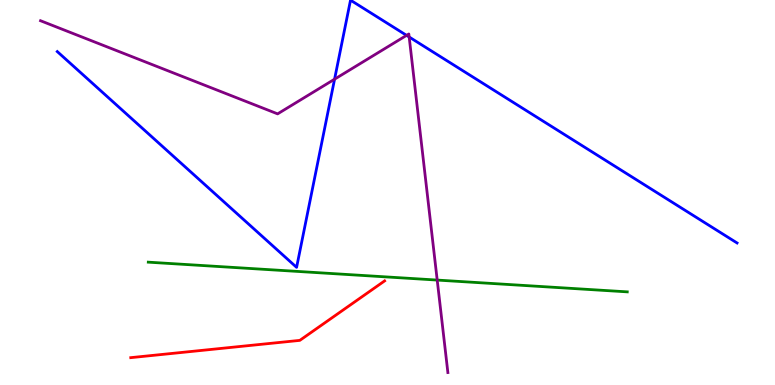[{'lines': ['blue', 'red'], 'intersections': []}, {'lines': ['green', 'red'], 'intersections': []}, {'lines': ['purple', 'red'], 'intersections': []}, {'lines': ['blue', 'green'], 'intersections': []}, {'lines': ['blue', 'purple'], 'intersections': [{'x': 4.32, 'y': 7.94}, {'x': 5.25, 'y': 9.08}, {'x': 5.28, 'y': 9.04}]}, {'lines': ['green', 'purple'], 'intersections': [{'x': 5.64, 'y': 2.73}]}]